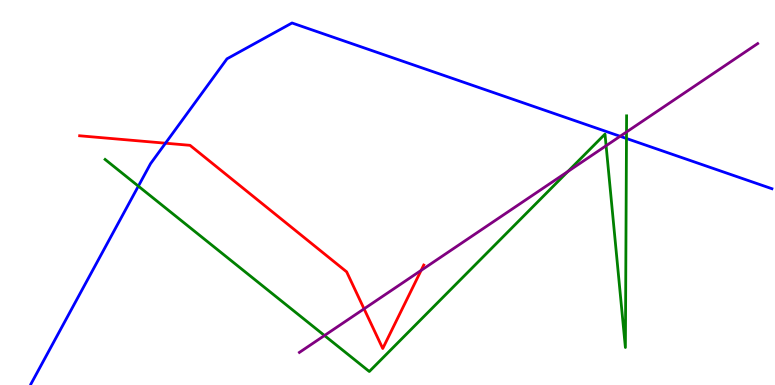[{'lines': ['blue', 'red'], 'intersections': [{'x': 2.14, 'y': 6.28}]}, {'lines': ['green', 'red'], 'intersections': []}, {'lines': ['purple', 'red'], 'intersections': [{'x': 4.7, 'y': 1.98}, {'x': 5.43, 'y': 2.98}]}, {'lines': ['blue', 'green'], 'intersections': [{'x': 1.79, 'y': 5.17}, {'x': 8.08, 'y': 6.4}]}, {'lines': ['blue', 'purple'], 'intersections': [{'x': 8.0, 'y': 6.46}]}, {'lines': ['green', 'purple'], 'intersections': [{'x': 4.19, 'y': 1.29}, {'x': 7.33, 'y': 5.55}, {'x': 7.82, 'y': 6.21}, {'x': 8.08, 'y': 6.57}]}]